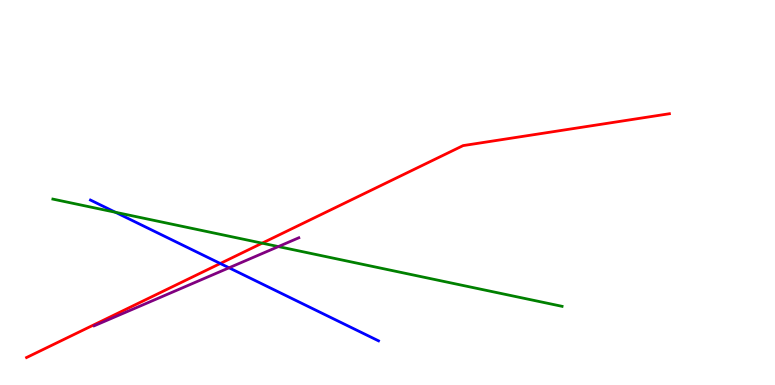[{'lines': ['blue', 'red'], 'intersections': [{'x': 2.84, 'y': 3.16}]}, {'lines': ['green', 'red'], 'intersections': [{'x': 3.38, 'y': 3.68}]}, {'lines': ['purple', 'red'], 'intersections': []}, {'lines': ['blue', 'green'], 'intersections': [{'x': 1.49, 'y': 4.49}]}, {'lines': ['blue', 'purple'], 'intersections': [{'x': 2.96, 'y': 3.04}]}, {'lines': ['green', 'purple'], 'intersections': [{'x': 3.59, 'y': 3.6}]}]